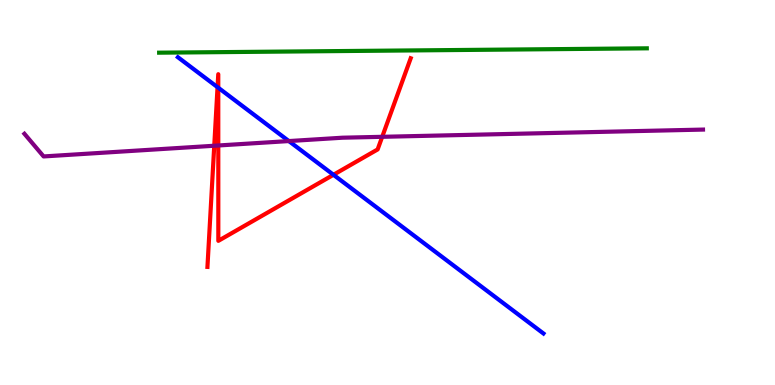[{'lines': ['blue', 'red'], 'intersections': [{'x': 2.81, 'y': 7.74}, {'x': 2.82, 'y': 7.72}, {'x': 4.3, 'y': 5.46}]}, {'lines': ['green', 'red'], 'intersections': []}, {'lines': ['purple', 'red'], 'intersections': [{'x': 2.76, 'y': 6.21}, {'x': 2.82, 'y': 6.22}, {'x': 4.93, 'y': 6.45}]}, {'lines': ['blue', 'green'], 'intersections': []}, {'lines': ['blue', 'purple'], 'intersections': [{'x': 3.73, 'y': 6.34}]}, {'lines': ['green', 'purple'], 'intersections': []}]